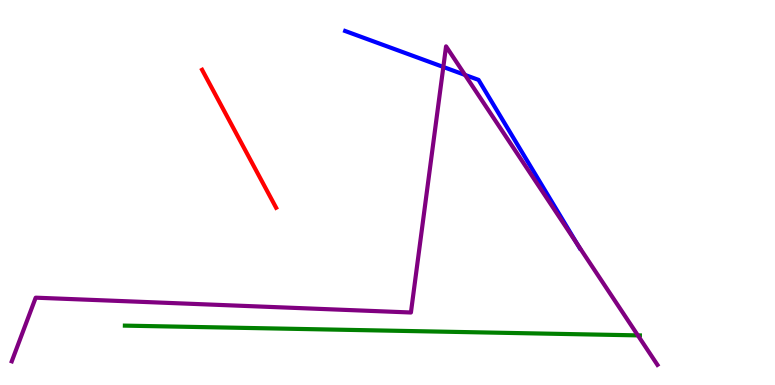[{'lines': ['blue', 'red'], 'intersections': []}, {'lines': ['green', 'red'], 'intersections': []}, {'lines': ['purple', 'red'], 'intersections': []}, {'lines': ['blue', 'green'], 'intersections': []}, {'lines': ['blue', 'purple'], 'intersections': [{'x': 5.72, 'y': 8.26}, {'x': 6.0, 'y': 8.05}, {'x': 7.45, 'y': 3.66}]}, {'lines': ['green', 'purple'], 'intersections': [{'x': 8.23, 'y': 1.29}]}]